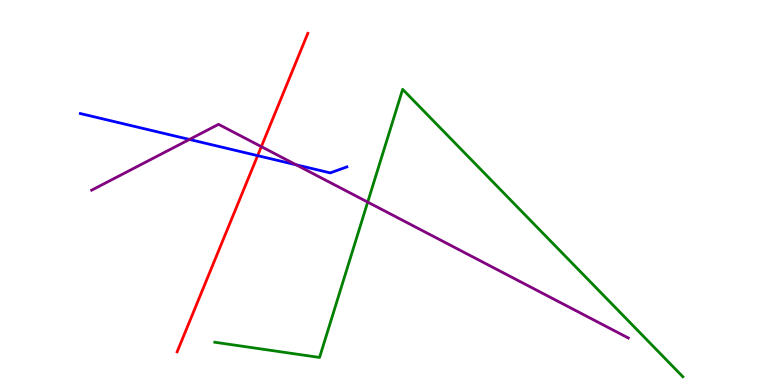[{'lines': ['blue', 'red'], 'intersections': [{'x': 3.32, 'y': 5.96}]}, {'lines': ['green', 'red'], 'intersections': []}, {'lines': ['purple', 'red'], 'intersections': [{'x': 3.37, 'y': 6.19}]}, {'lines': ['blue', 'green'], 'intersections': []}, {'lines': ['blue', 'purple'], 'intersections': [{'x': 2.44, 'y': 6.38}, {'x': 3.82, 'y': 5.72}]}, {'lines': ['green', 'purple'], 'intersections': [{'x': 4.74, 'y': 4.75}]}]